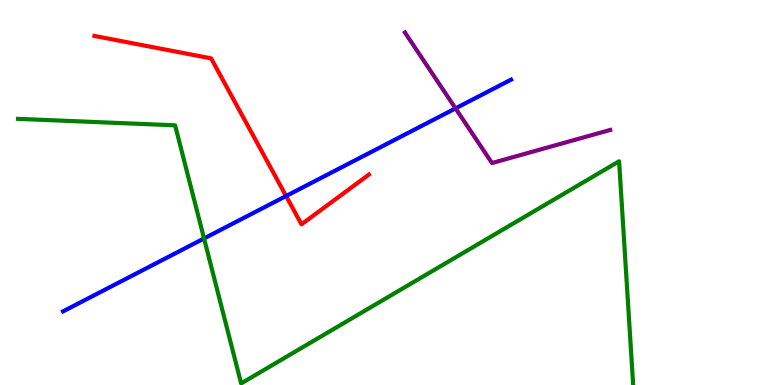[{'lines': ['blue', 'red'], 'intersections': [{'x': 3.69, 'y': 4.91}]}, {'lines': ['green', 'red'], 'intersections': []}, {'lines': ['purple', 'red'], 'intersections': []}, {'lines': ['blue', 'green'], 'intersections': [{'x': 2.63, 'y': 3.81}]}, {'lines': ['blue', 'purple'], 'intersections': [{'x': 5.88, 'y': 7.18}]}, {'lines': ['green', 'purple'], 'intersections': []}]